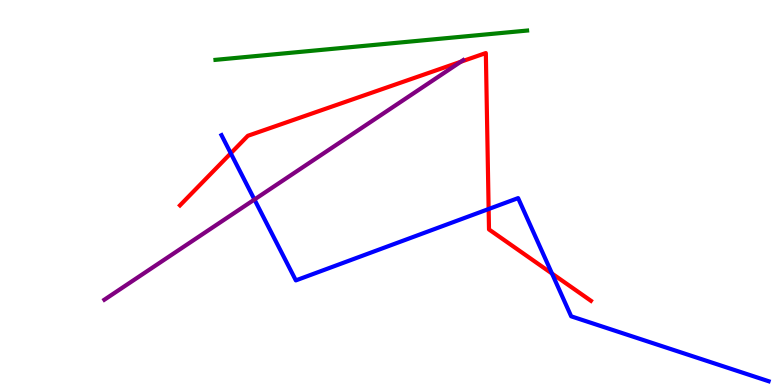[{'lines': ['blue', 'red'], 'intersections': [{'x': 2.98, 'y': 6.02}, {'x': 6.31, 'y': 4.57}, {'x': 7.12, 'y': 2.9}]}, {'lines': ['green', 'red'], 'intersections': []}, {'lines': ['purple', 'red'], 'intersections': [{'x': 5.95, 'y': 8.4}]}, {'lines': ['blue', 'green'], 'intersections': []}, {'lines': ['blue', 'purple'], 'intersections': [{'x': 3.28, 'y': 4.82}]}, {'lines': ['green', 'purple'], 'intersections': []}]